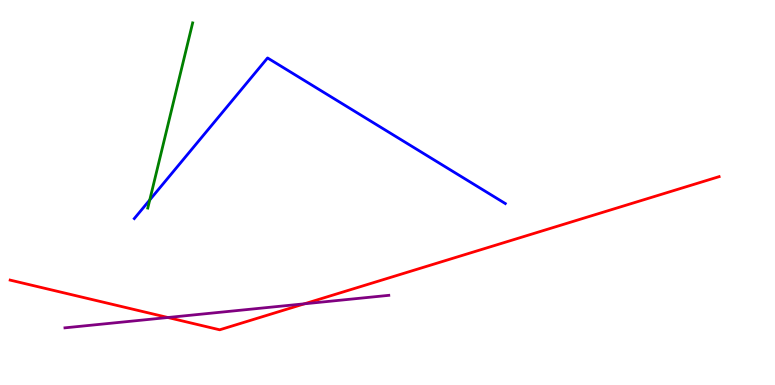[{'lines': ['blue', 'red'], 'intersections': []}, {'lines': ['green', 'red'], 'intersections': []}, {'lines': ['purple', 'red'], 'intersections': [{'x': 2.17, 'y': 1.75}, {'x': 3.93, 'y': 2.11}]}, {'lines': ['blue', 'green'], 'intersections': [{'x': 1.93, 'y': 4.81}]}, {'lines': ['blue', 'purple'], 'intersections': []}, {'lines': ['green', 'purple'], 'intersections': []}]